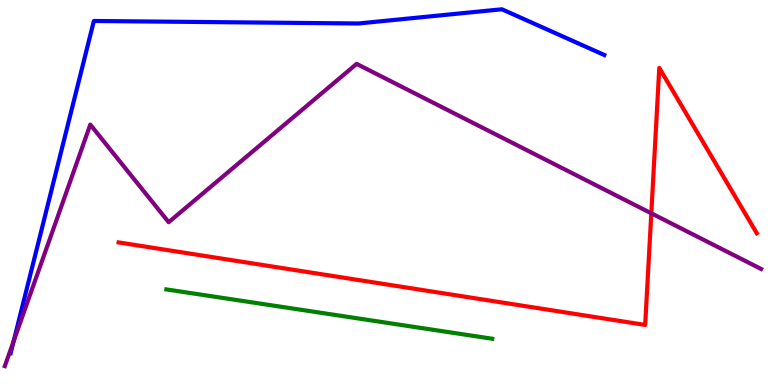[{'lines': ['blue', 'red'], 'intersections': []}, {'lines': ['green', 'red'], 'intersections': []}, {'lines': ['purple', 'red'], 'intersections': [{'x': 8.4, 'y': 4.46}]}, {'lines': ['blue', 'green'], 'intersections': []}, {'lines': ['blue', 'purple'], 'intersections': [{'x': 0.177, 'y': 1.14}]}, {'lines': ['green', 'purple'], 'intersections': []}]